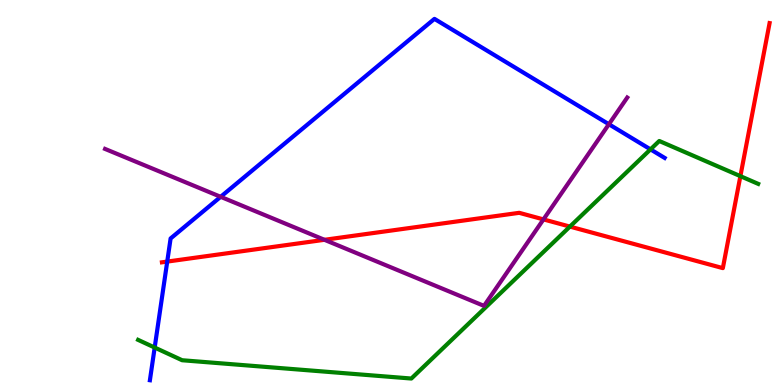[{'lines': ['blue', 'red'], 'intersections': [{'x': 2.16, 'y': 3.21}]}, {'lines': ['green', 'red'], 'intersections': [{'x': 7.35, 'y': 4.11}, {'x': 9.55, 'y': 5.42}]}, {'lines': ['purple', 'red'], 'intersections': [{'x': 4.19, 'y': 3.77}, {'x': 7.01, 'y': 4.3}]}, {'lines': ['blue', 'green'], 'intersections': [{'x': 2.0, 'y': 0.973}, {'x': 8.39, 'y': 6.12}]}, {'lines': ['blue', 'purple'], 'intersections': [{'x': 2.85, 'y': 4.89}, {'x': 7.86, 'y': 6.77}]}, {'lines': ['green', 'purple'], 'intersections': []}]